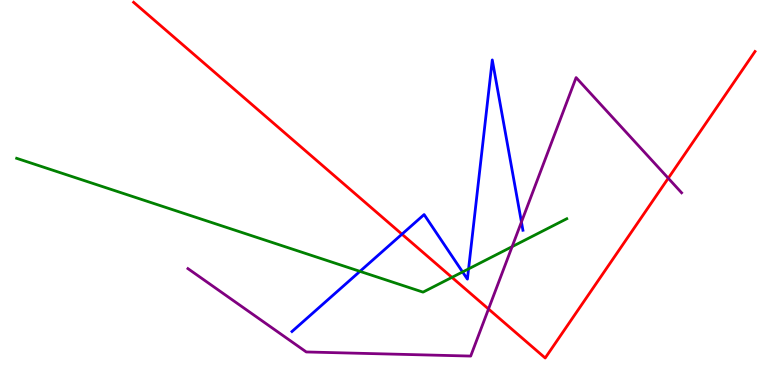[{'lines': ['blue', 'red'], 'intersections': [{'x': 5.19, 'y': 3.92}]}, {'lines': ['green', 'red'], 'intersections': [{'x': 5.83, 'y': 2.8}]}, {'lines': ['purple', 'red'], 'intersections': [{'x': 6.3, 'y': 1.97}, {'x': 8.62, 'y': 5.37}]}, {'lines': ['blue', 'green'], 'intersections': [{'x': 4.64, 'y': 2.95}, {'x': 5.97, 'y': 2.94}, {'x': 6.05, 'y': 3.02}]}, {'lines': ['blue', 'purple'], 'intersections': [{'x': 6.73, 'y': 4.23}]}, {'lines': ['green', 'purple'], 'intersections': [{'x': 6.61, 'y': 3.59}]}]